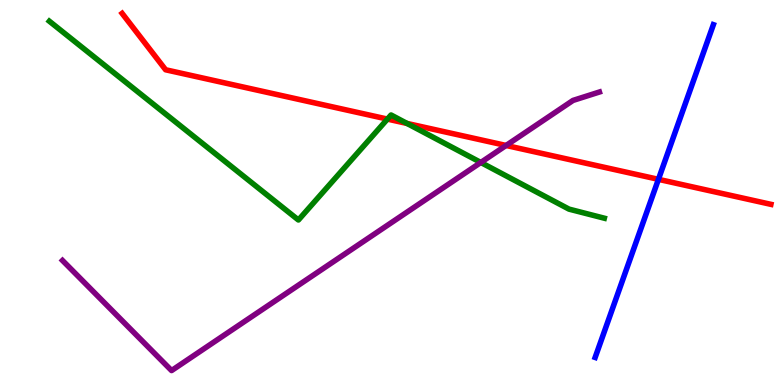[{'lines': ['blue', 'red'], 'intersections': [{'x': 8.5, 'y': 5.34}]}, {'lines': ['green', 'red'], 'intersections': [{'x': 5.0, 'y': 6.91}, {'x': 5.25, 'y': 6.79}]}, {'lines': ['purple', 'red'], 'intersections': [{'x': 6.53, 'y': 6.22}]}, {'lines': ['blue', 'green'], 'intersections': []}, {'lines': ['blue', 'purple'], 'intersections': []}, {'lines': ['green', 'purple'], 'intersections': [{'x': 6.2, 'y': 5.78}]}]